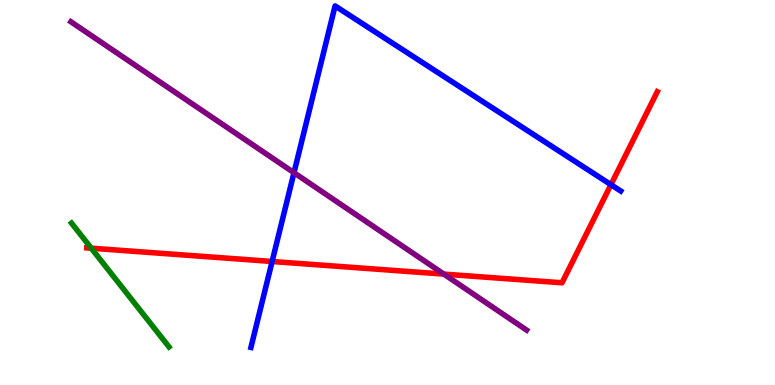[{'lines': ['blue', 'red'], 'intersections': [{'x': 3.51, 'y': 3.21}, {'x': 7.88, 'y': 5.2}]}, {'lines': ['green', 'red'], 'intersections': [{'x': 1.18, 'y': 3.55}]}, {'lines': ['purple', 'red'], 'intersections': [{'x': 5.73, 'y': 2.88}]}, {'lines': ['blue', 'green'], 'intersections': []}, {'lines': ['blue', 'purple'], 'intersections': [{'x': 3.79, 'y': 5.51}]}, {'lines': ['green', 'purple'], 'intersections': []}]